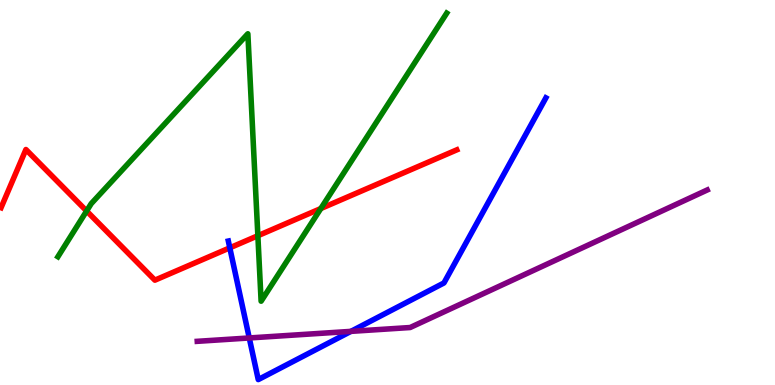[{'lines': ['blue', 'red'], 'intersections': [{'x': 2.97, 'y': 3.56}]}, {'lines': ['green', 'red'], 'intersections': [{'x': 1.12, 'y': 4.52}, {'x': 3.33, 'y': 3.88}, {'x': 4.14, 'y': 4.58}]}, {'lines': ['purple', 'red'], 'intersections': []}, {'lines': ['blue', 'green'], 'intersections': []}, {'lines': ['blue', 'purple'], 'intersections': [{'x': 3.22, 'y': 1.22}, {'x': 4.53, 'y': 1.39}]}, {'lines': ['green', 'purple'], 'intersections': []}]